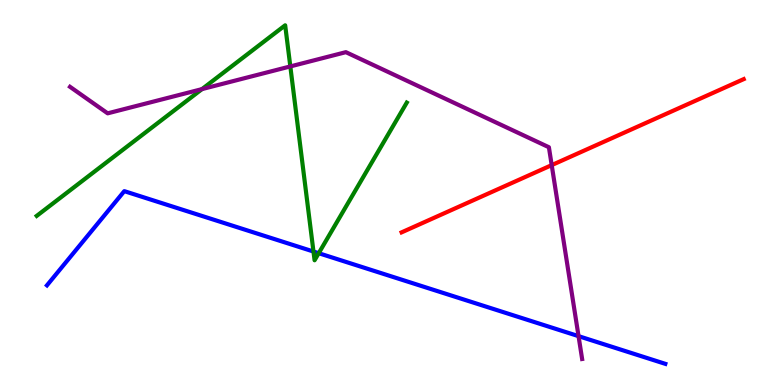[{'lines': ['blue', 'red'], 'intersections': []}, {'lines': ['green', 'red'], 'intersections': []}, {'lines': ['purple', 'red'], 'intersections': [{'x': 7.12, 'y': 5.71}]}, {'lines': ['blue', 'green'], 'intersections': [{'x': 4.04, 'y': 3.47}, {'x': 4.11, 'y': 3.42}]}, {'lines': ['blue', 'purple'], 'intersections': [{'x': 7.47, 'y': 1.27}]}, {'lines': ['green', 'purple'], 'intersections': [{'x': 2.61, 'y': 7.69}, {'x': 3.75, 'y': 8.27}]}]